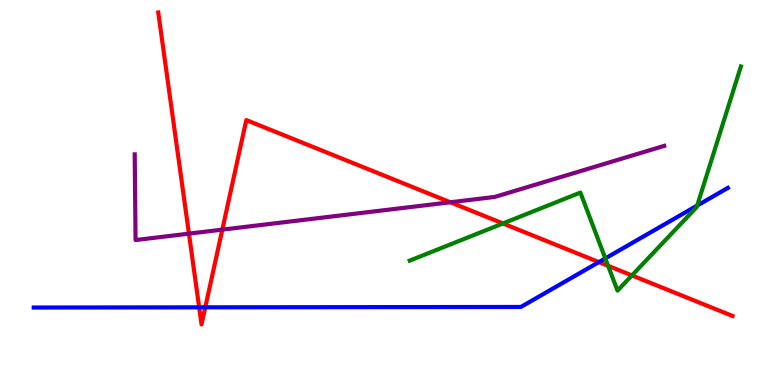[{'lines': ['blue', 'red'], 'intersections': [{'x': 2.57, 'y': 2.02}, {'x': 2.65, 'y': 2.02}, {'x': 7.73, 'y': 3.19}]}, {'lines': ['green', 'red'], 'intersections': [{'x': 6.49, 'y': 4.2}, {'x': 7.85, 'y': 3.1}, {'x': 8.15, 'y': 2.85}]}, {'lines': ['purple', 'red'], 'intersections': [{'x': 2.44, 'y': 3.93}, {'x': 2.87, 'y': 4.04}, {'x': 5.81, 'y': 4.75}]}, {'lines': ['blue', 'green'], 'intersections': [{'x': 7.81, 'y': 3.29}, {'x': 9.0, 'y': 4.66}]}, {'lines': ['blue', 'purple'], 'intersections': []}, {'lines': ['green', 'purple'], 'intersections': []}]